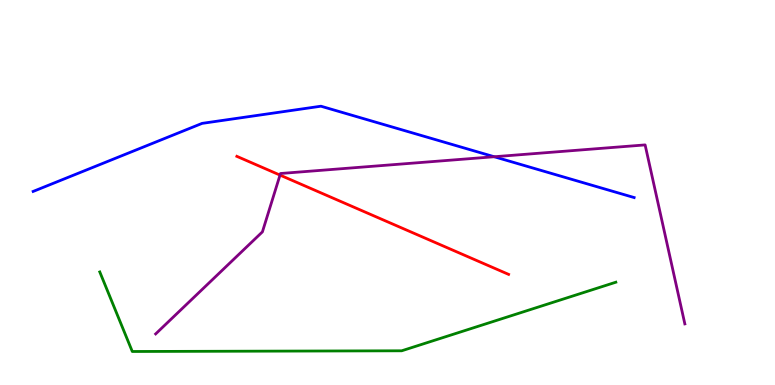[{'lines': ['blue', 'red'], 'intersections': []}, {'lines': ['green', 'red'], 'intersections': []}, {'lines': ['purple', 'red'], 'intersections': [{'x': 3.61, 'y': 5.45}]}, {'lines': ['blue', 'green'], 'intersections': []}, {'lines': ['blue', 'purple'], 'intersections': [{'x': 6.38, 'y': 5.93}]}, {'lines': ['green', 'purple'], 'intersections': []}]